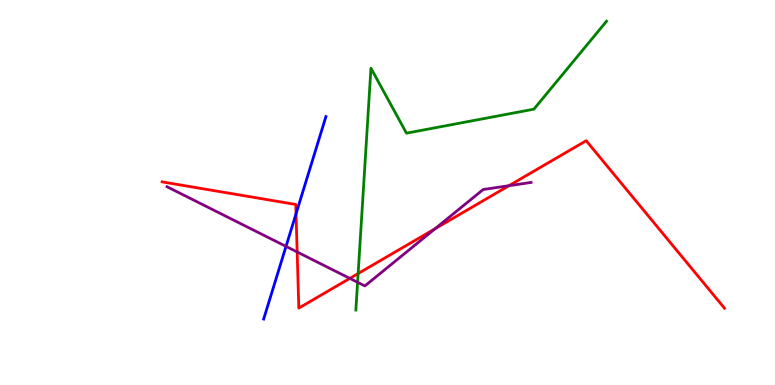[{'lines': ['blue', 'red'], 'intersections': [{'x': 3.82, 'y': 4.45}]}, {'lines': ['green', 'red'], 'intersections': [{'x': 4.62, 'y': 2.9}]}, {'lines': ['purple', 'red'], 'intersections': [{'x': 3.83, 'y': 3.45}, {'x': 4.51, 'y': 2.77}, {'x': 5.61, 'y': 4.06}, {'x': 6.57, 'y': 5.18}]}, {'lines': ['blue', 'green'], 'intersections': []}, {'lines': ['blue', 'purple'], 'intersections': [{'x': 3.69, 'y': 3.6}]}, {'lines': ['green', 'purple'], 'intersections': [{'x': 4.61, 'y': 2.67}]}]